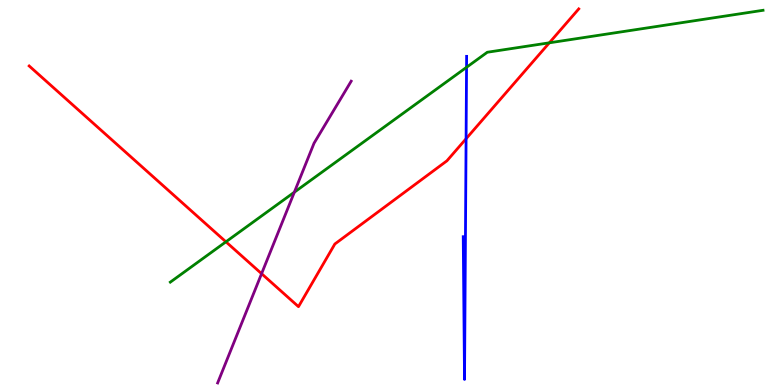[{'lines': ['blue', 'red'], 'intersections': [{'x': 6.01, 'y': 6.4}]}, {'lines': ['green', 'red'], 'intersections': [{'x': 2.92, 'y': 3.72}, {'x': 7.09, 'y': 8.89}]}, {'lines': ['purple', 'red'], 'intersections': [{'x': 3.38, 'y': 2.89}]}, {'lines': ['blue', 'green'], 'intersections': [{'x': 6.02, 'y': 8.25}]}, {'lines': ['blue', 'purple'], 'intersections': []}, {'lines': ['green', 'purple'], 'intersections': [{'x': 3.8, 'y': 5.01}]}]